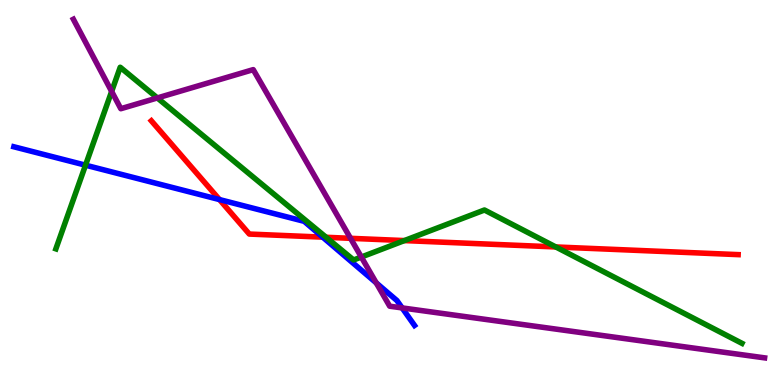[{'lines': ['blue', 'red'], 'intersections': [{'x': 2.83, 'y': 4.82}, {'x': 4.16, 'y': 3.84}]}, {'lines': ['green', 'red'], 'intersections': [{'x': 4.21, 'y': 3.84}, {'x': 5.22, 'y': 3.75}, {'x': 7.17, 'y': 3.59}]}, {'lines': ['purple', 'red'], 'intersections': [{'x': 4.52, 'y': 3.81}]}, {'lines': ['blue', 'green'], 'intersections': [{'x': 1.1, 'y': 5.71}]}, {'lines': ['blue', 'purple'], 'intersections': [{'x': 4.85, 'y': 2.65}, {'x': 5.19, 'y': 2.0}]}, {'lines': ['green', 'purple'], 'intersections': [{'x': 1.44, 'y': 7.62}, {'x': 2.03, 'y': 7.46}, {'x': 4.66, 'y': 3.32}]}]